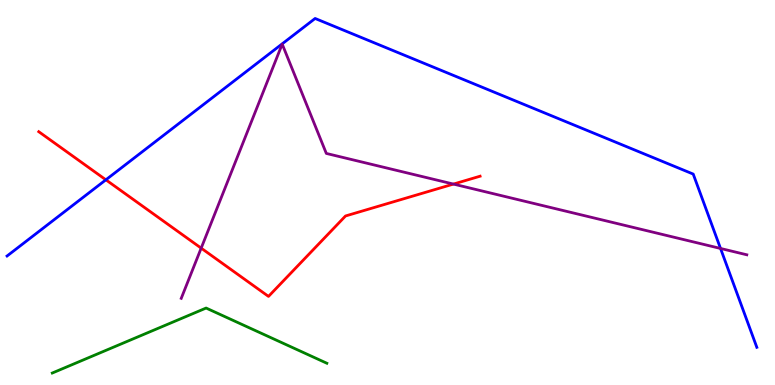[{'lines': ['blue', 'red'], 'intersections': [{'x': 1.37, 'y': 5.33}]}, {'lines': ['green', 'red'], 'intersections': []}, {'lines': ['purple', 'red'], 'intersections': [{'x': 2.6, 'y': 3.55}, {'x': 5.85, 'y': 5.22}]}, {'lines': ['blue', 'green'], 'intersections': []}, {'lines': ['blue', 'purple'], 'intersections': [{'x': 9.3, 'y': 3.55}]}, {'lines': ['green', 'purple'], 'intersections': []}]